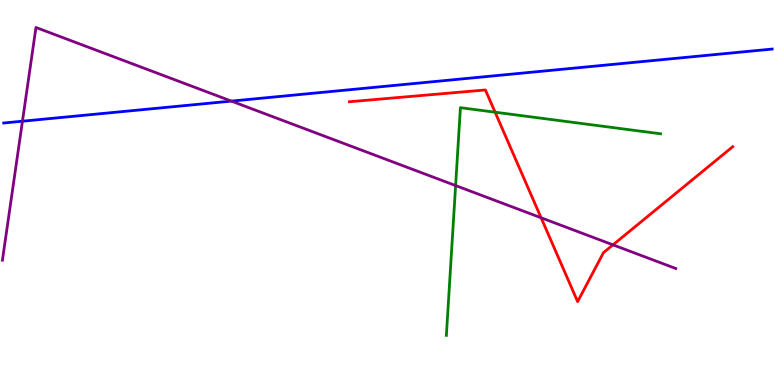[{'lines': ['blue', 'red'], 'intersections': []}, {'lines': ['green', 'red'], 'intersections': [{'x': 6.39, 'y': 7.09}]}, {'lines': ['purple', 'red'], 'intersections': [{'x': 6.98, 'y': 4.34}, {'x': 7.91, 'y': 3.64}]}, {'lines': ['blue', 'green'], 'intersections': []}, {'lines': ['blue', 'purple'], 'intersections': [{'x': 0.29, 'y': 6.85}, {'x': 2.99, 'y': 7.37}]}, {'lines': ['green', 'purple'], 'intersections': [{'x': 5.88, 'y': 5.18}]}]